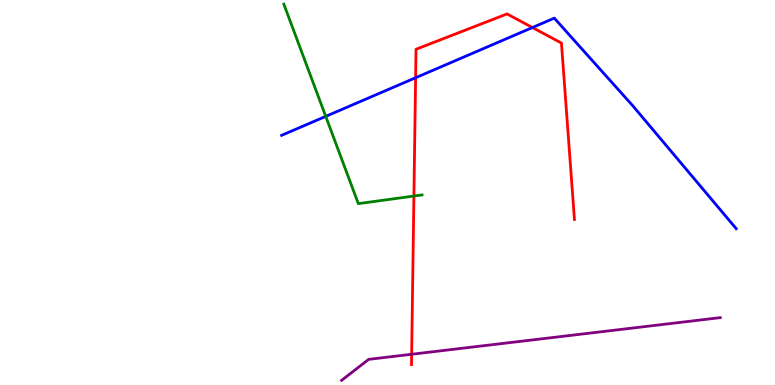[{'lines': ['blue', 'red'], 'intersections': [{'x': 5.36, 'y': 7.98}, {'x': 6.87, 'y': 9.28}]}, {'lines': ['green', 'red'], 'intersections': [{'x': 5.34, 'y': 4.91}]}, {'lines': ['purple', 'red'], 'intersections': [{'x': 5.31, 'y': 0.798}]}, {'lines': ['blue', 'green'], 'intersections': [{'x': 4.2, 'y': 6.98}]}, {'lines': ['blue', 'purple'], 'intersections': []}, {'lines': ['green', 'purple'], 'intersections': []}]